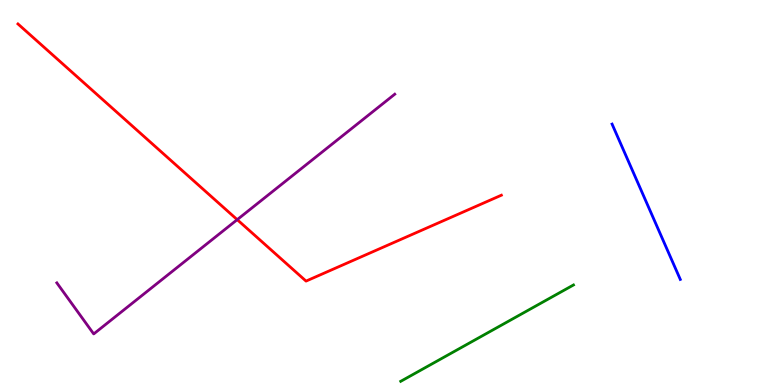[{'lines': ['blue', 'red'], 'intersections': []}, {'lines': ['green', 'red'], 'intersections': []}, {'lines': ['purple', 'red'], 'intersections': [{'x': 3.06, 'y': 4.29}]}, {'lines': ['blue', 'green'], 'intersections': []}, {'lines': ['blue', 'purple'], 'intersections': []}, {'lines': ['green', 'purple'], 'intersections': []}]